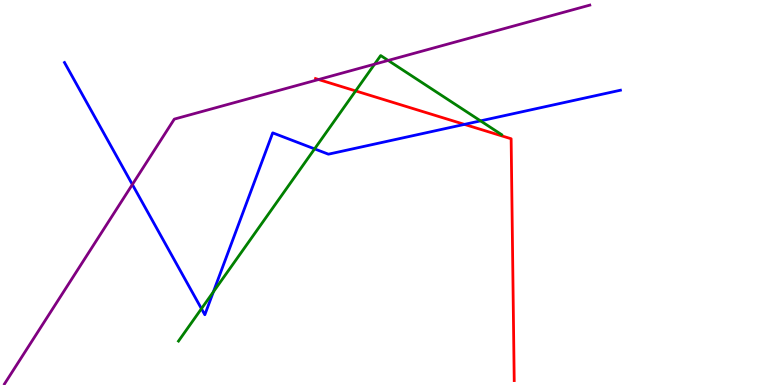[{'lines': ['blue', 'red'], 'intersections': [{'x': 5.99, 'y': 6.77}]}, {'lines': ['green', 'red'], 'intersections': [{'x': 4.59, 'y': 7.64}]}, {'lines': ['purple', 'red'], 'intersections': [{'x': 4.11, 'y': 7.93}]}, {'lines': ['blue', 'green'], 'intersections': [{'x': 2.6, 'y': 1.98}, {'x': 2.75, 'y': 2.42}, {'x': 4.06, 'y': 6.13}, {'x': 6.2, 'y': 6.86}]}, {'lines': ['blue', 'purple'], 'intersections': [{'x': 1.71, 'y': 5.21}]}, {'lines': ['green', 'purple'], 'intersections': [{'x': 4.83, 'y': 8.33}, {'x': 5.01, 'y': 8.43}]}]